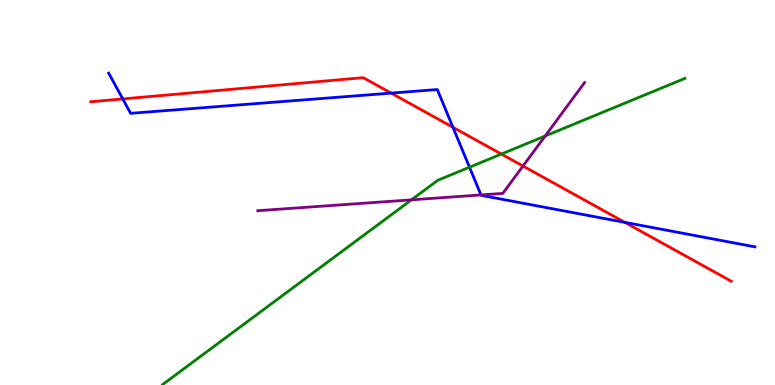[{'lines': ['blue', 'red'], 'intersections': [{'x': 1.58, 'y': 7.43}, {'x': 5.05, 'y': 7.58}, {'x': 5.84, 'y': 6.69}, {'x': 8.06, 'y': 4.22}]}, {'lines': ['green', 'red'], 'intersections': [{'x': 6.47, 'y': 6.0}]}, {'lines': ['purple', 'red'], 'intersections': [{'x': 6.75, 'y': 5.69}]}, {'lines': ['blue', 'green'], 'intersections': [{'x': 6.06, 'y': 5.66}]}, {'lines': ['blue', 'purple'], 'intersections': [{'x': 6.21, 'y': 4.94}]}, {'lines': ['green', 'purple'], 'intersections': [{'x': 5.31, 'y': 4.81}, {'x': 7.03, 'y': 6.47}]}]